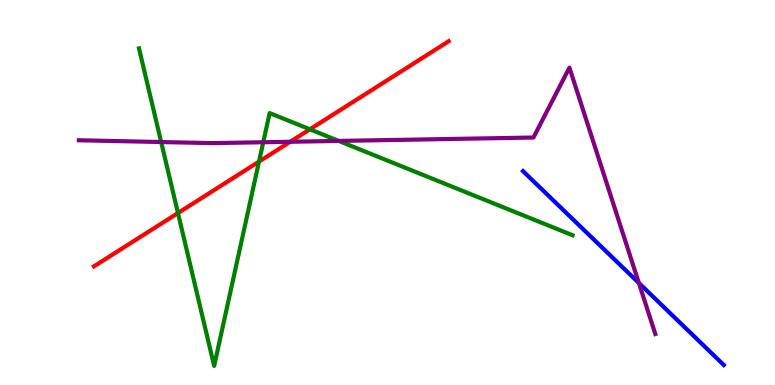[{'lines': ['blue', 'red'], 'intersections': []}, {'lines': ['green', 'red'], 'intersections': [{'x': 2.3, 'y': 4.47}, {'x': 3.34, 'y': 5.8}, {'x': 4.0, 'y': 6.64}]}, {'lines': ['purple', 'red'], 'intersections': [{'x': 3.75, 'y': 6.32}]}, {'lines': ['blue', 'green'], 'intersections': []}, {'lines': ['blue', 'purple'], 'intersections': [{'x': 8.24, 'y': 2.65}]}, {'lines': ['green', 'purple'], 'intersections': [{'x': 2.08, 'y': 6.31}, {'x': 3.4, 'y': 6.31}, {'x': 4.37, 'y': 6.34}]}]